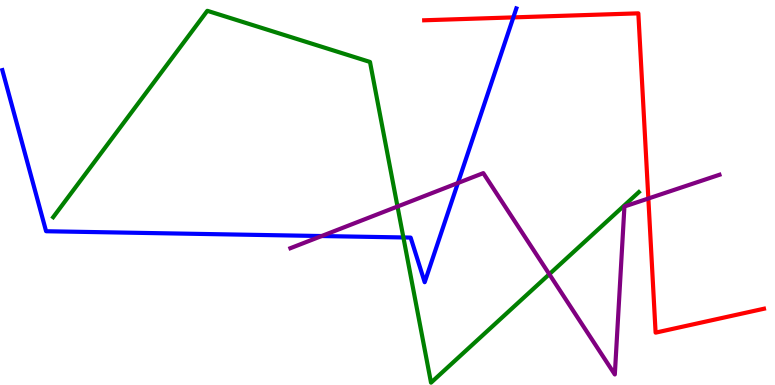[{'lines': ['blue', 'red'], 'intersections': [{'x': 6.62, 'y': 9.55}]}, {'lines': ['green', 'red'], 'intersections': []}, {'lines': ['purple', 'red'], 'intersections': [{'x': 8.37, 'y': 4.84}]}, {'lines': ['blue', 'green'], 'intersections': [{'x': 5.21, 'y': 3.83}]}, {'lines': ['blue', 'purple'], 'intersections': [{'x': 4.15, 'y': 3.87}, {'x': 5.91, 'y': 5.25}]}, {'lines': ['green', 'purple'], 'intersections': [{'x': 5.13, 'y': 4.64}, {'x': 7.09, 'y': 2.88}]}]